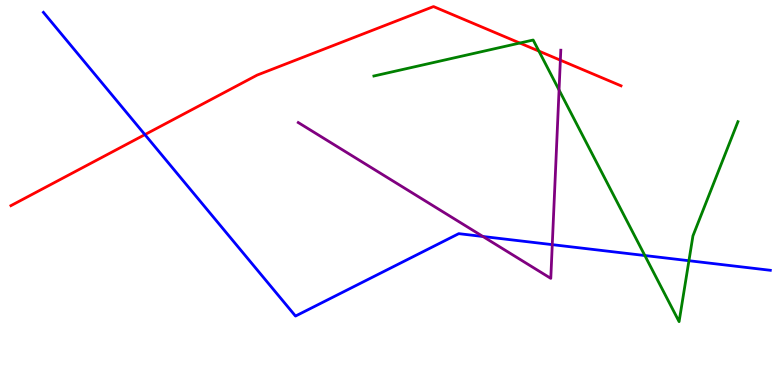[{'lines': ['blue', 'red'], 'intersections': [{'x': 1.87, 'y': 6.5}]}, {'lines': ['green', 'red'], 'intersections': [{'x': 6.71, 'y': 8.88}, {'x': 6.95, 'y': 8.67}]}, {'lines': ['purple', 'red'], 'intersections': [{'x': 7.23, 'y': 8.44}]}, {'lines': ['blue', 'green'], 'intersections': [{'x': 8.32, 'y': 3.36}, {'x': 8.89, 'y': 3.23}]}, {'lines': ['blue', 'purple'], 'intersections': [{'x': 6.23, 'y': 3.86}, {'x': 7.13, 'y': 3.65}]}, {'lines': ['green', 'purple'], 'intersections': [{'x': 7.21, 'y': 7.66}]}]